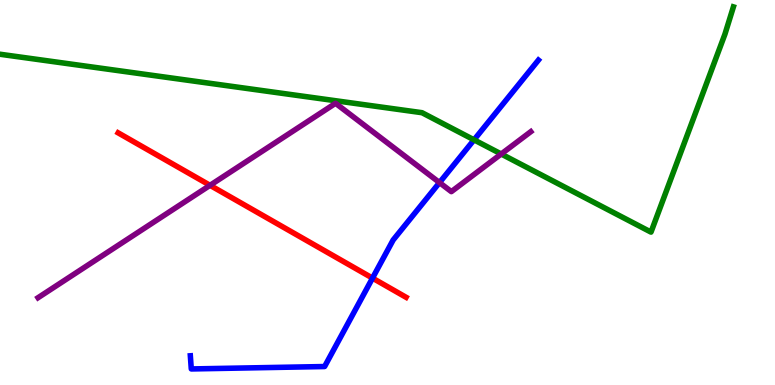[{'lines': ['blue', 'red'], 'intersections': [{'x': 4.81, 'y': 2.78}]}, {'lines': ['green', 'red'], 'intersections': []}, {'lines': ['purple', 'red'], 'intersections': [{'x': 2.71, 'y': 5.19}]}, {'lines': ['blue', 'green'], 'intersections': [{'x': 6.12, 'y': 6.37}]}, {'lines': ['blue', 'purple'], 'intersections': [{'x': 5.67, 'y': 5.26}]}, {'lines': ['green', 'purple'], 'intersections': [{'x': 6.47, 'y': 6.0}]}]